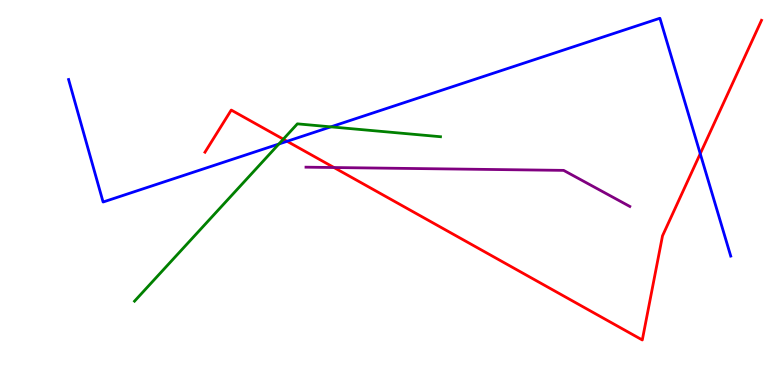[{'lines': ['blue', 'red'], 'intersections': [{'x': 3.7, 'y': 6.33}, {'x': 9.04, 'y': 6.01}]}, {'lines': ['green', 'red'], 'intersections': [{'x': 3.66, 'y': 6.38}]}, {'lines': ['purple', 'red'], 'intersections': [{'x': 4.31, 'y': 5.65}]}, {'lines': ['blue', 'green'], 'intersections': [{'x': 3.6, 'y': 6.26}, {'x': 4.27, 'y': 6.71}]}, {'lines': ['blue', 'purple'], 'intersections': []}, {'lines': ['green', 'purple'], 'intersections': []}]